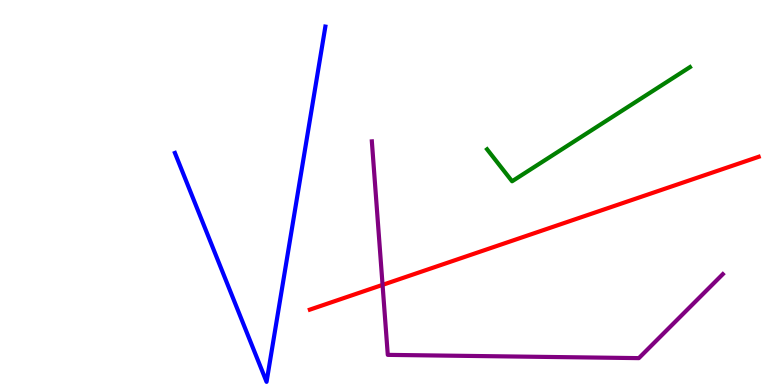[{'lines': ['blue', 'red'], 'intersections': []}, {'lines': ['green', 'red'], 'intersections': []}, {'lines': ['purple', 'red'], 'intersections': [{'x': 4.94, 'y': 2.6}]}, {'lines': ['blue', 'green'], 'intersections': []}, {'lines': ['blue', 'purple'], 'intersections': []}, {'lines': ['green', 'purple'], 'intersections': []}]